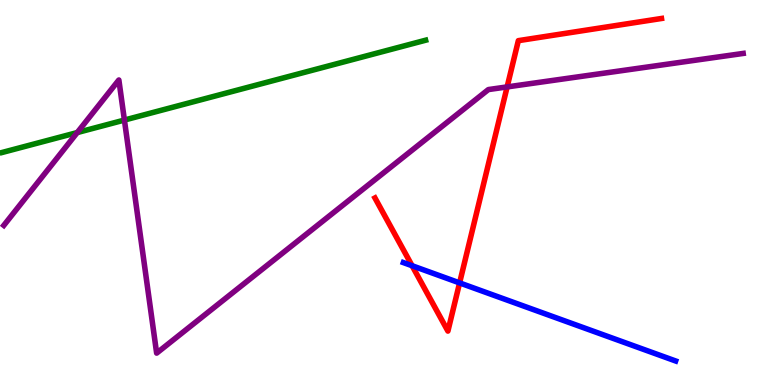[{'lines': ['blue', 'red'], 'intersections': [{'x': 5.32, 'y': 3.1}, {'x': 5.93, 'y': 2.65}]}, {'lines': ['green', 'red'], 'intersections': []}, {'lines': ['purple', 'red'], 'intersections': [{'x': 6.54, 'y': 7.74}]}, {'lines': ['blue', 'green'], 'intersections': []}, {'lines': ['blue', 'purple'], 'intersections': []}, {'lines': ['green', 'purple'], 'intersections': [{'x': 0.997, 'y': 6.56}, {'x': 1.61, 'y': 6.88}]}]